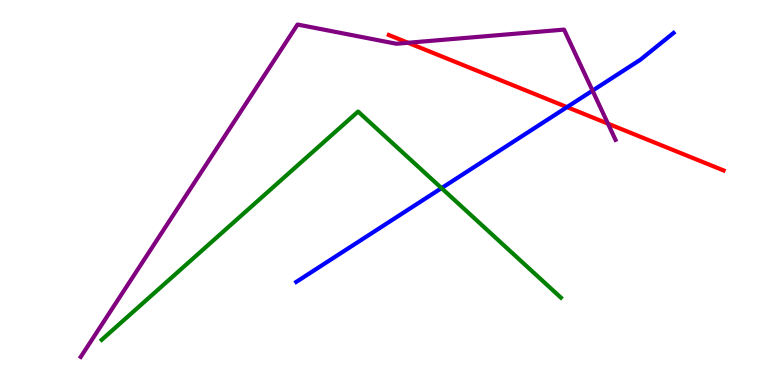[{'lines': ['blue', 'red'], 'intersections': [{'x': 7.32, 'y': 7.22}]}, {'lines': ['green', 'red'], 'intersections': []}, {'lines': ['purple', 'red'], 'intersections': [{'x': 5.26, 'y': 8.89}, {'x': 7.84, 'y': 6.79}]}, {'lines': ['blue', 'green'], 'intersections': [{'x': 5.7, 'y': 5.11}]}, {'lines': ['blue', 'purple'], 'intersections': [{'x': 7.65, 'y': 7.65}]}, {'lines': ['green', 'purple'], 'intersections': []}]